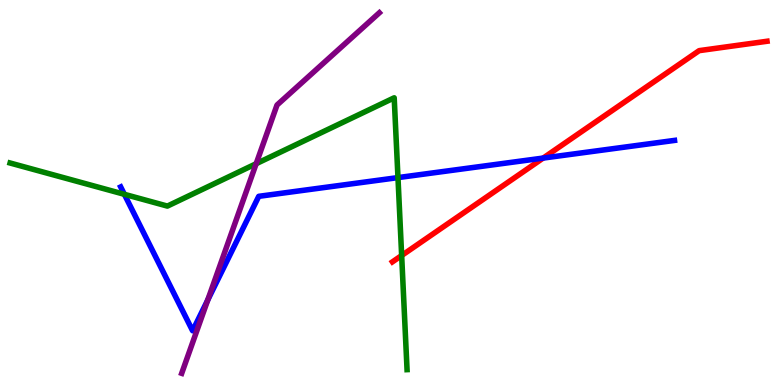[{'lines': ['blue', 'red'], 'intersections': [{'x': 7.01, 'y': 5.89}]}, {'lines': ['green', 'red'], 'intersections': [{'x': 5.18, 'y': 3.36}]}, {'lines': ['purple', 'red'], 'intersections': []}, {'lines': ['blue', 'green'], 'intersections': [{'x': 1.6, 'y': 4.95}, {'x': 5.14, 'y': 5.39}]}, {'lines': ['blue', 'purple'], 'intersections': [{'x': 2.68, 'y': 2.21}]}, {'lines': ['green', 'purple'], 'intersections': [{'x': 3.31, 'y': 5.75}]}]